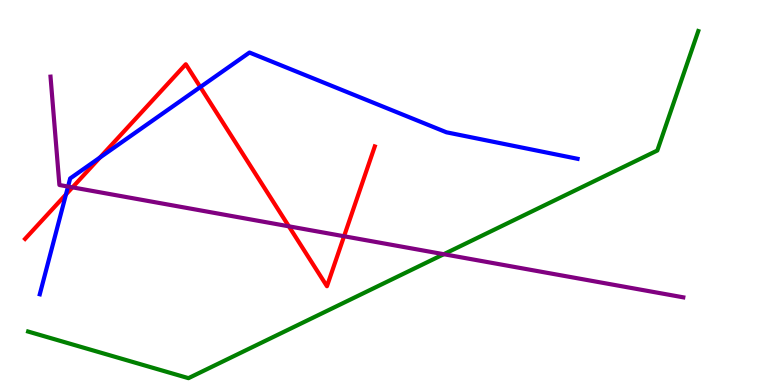[{'lines': ['blue', 'red'], 'intersections': [{'x': 0.851, 'y': 4.95}, {'x': 1.29, 'y': 5.91}, {'x': 2.58, 'y': 7.74}]}, {'lines': ['green', 'red'], 'intersections': []}, {'lines': ['purple', 'red'], 'intersections': [{'x': 0.935, 'y': 5.13}, {'x': 3.73, 'y': 4.12}, {'x': 4.44, 'y': 3.86}]}, {'lines': ['blue', 'green'], 'intersections': []}, {'lines': ['blue', 'purple'], 'intersections': [{'x': 0.878, 'y': 5.15}]}, {'lines': ['green', 'purple'], 'intersections': [{'x': 5.73, 'y': 3.4}]}]